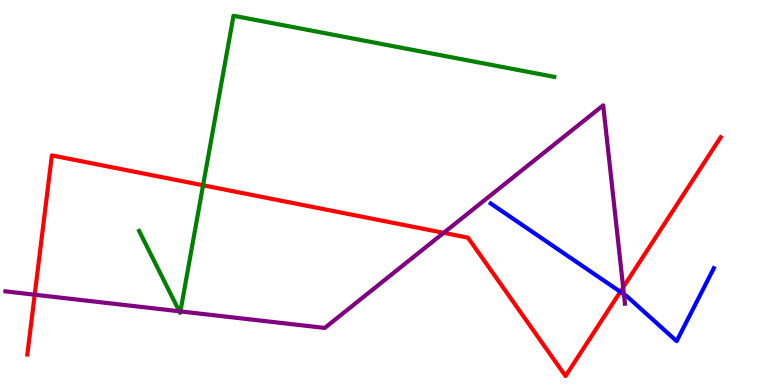[{'lines': ['blue', 'red'], 'intersections': [{'x': 8.0, 'y': 2.42}]}, {'lines': ['green', 'red'], 'intersections': [{'x': 2.62, 'y': 5.19}]}, {'lines': ['purple', 'red'], 'intersections': [{'x': 0.448, 'y': 2.35}, {'x': 5.73, 'y': 3.95}, {'x': 8.04, 'y': 2.54}]}, {'lines': ['blue', 'green'], 'intersections': []}, {'lines': ['blue', 'purple'], 'intersections': [{'x': 8.05, 'y': 2.36}]}, {'lines': ['green', 'purple'], 'intersections': [{'x': 2.31, 'y': 1.91}, {'x': 2.33, 'y': 1.91}]}]